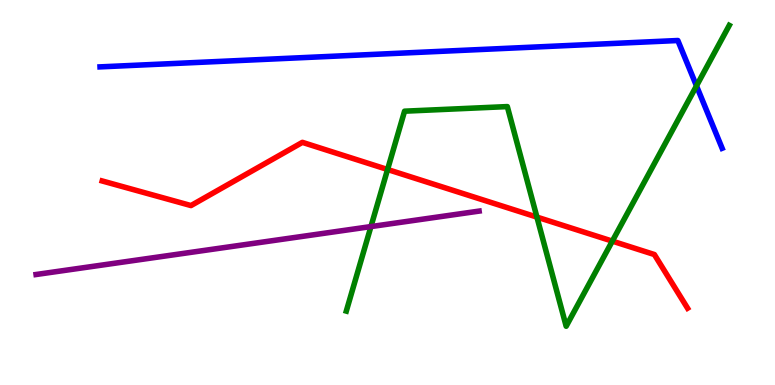[{'lines': ['blue', 'red'], 'intersections': []}, {'lines': ['green', 'red'], 'intersections': [{'x': 5.0, 'y': 5.6}, {'x': 6.93, 'y': 4.36}, {'x': 7.9, 'y': 3.74}]}, {'lines': ['purple', 'red'], 'intersections': []}, {'lines': ['blue', 'green'], 'intersections': [{'x': 8.99, 'y': 7.77}]}, {'lines': ['blue', 'purple'], 'intersections': []}, {'lines': ['green', 'purple'], 'intersections': [{'x': 4.79, 'y': 4.11}]}]